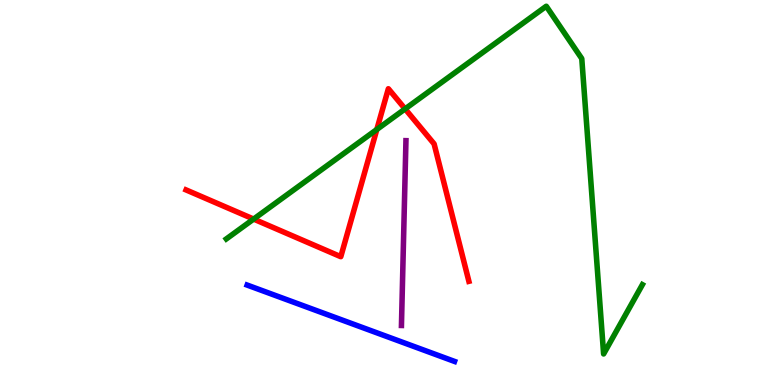[{'lines': ['blue', 'red'], 'intersections': []}, {'lines': ['green', 'red'], 'intersections': [{'x': 3.27, 'y': 4.31}, {'x': 4.86, 'y': 6.64}, {'x': 5.23, 'y': 7.17}]}, {'lines': ['purple', 'red'], 'intersections': []}, {'lines': ['blue', 'green'], 'intersections': []}, {'lines': ['blue', 'purple'], 'intersections': []}, {'lines': ['green', 'purple'], 'intersections': []}]